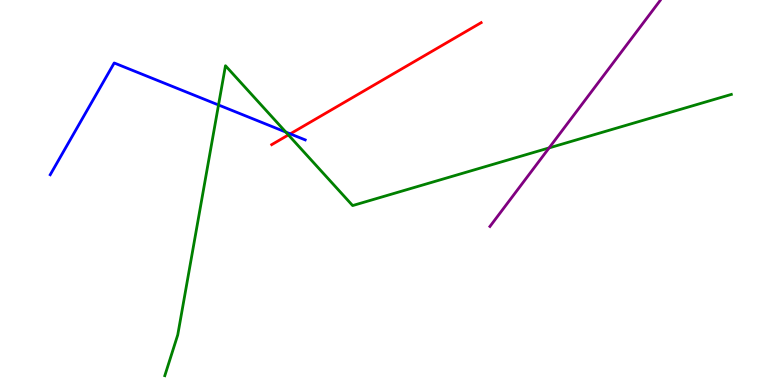[{'lines': ['blue', 'red'], 'intersections': [{'x': 3.74, 'y': 6.52}]}, {'lines': ['green', 'red'], 'intersections': [{'x': 3.72, 'y': 6.5}]}, {'lines': ['purple', 'red'], 'intersections': []}, {'lines': ['blue', 'green'], 'intersections': [{'x': 2.82, 'y': 7.27}, {'x': 3.69, 'y': 6.57}]}, {'lines': ['blue', 'purple'], 'intersections': []}, {'lines': ['green', 'purple'], 'intersections': [{'x': 7.09, 'y': 6.16}]}]